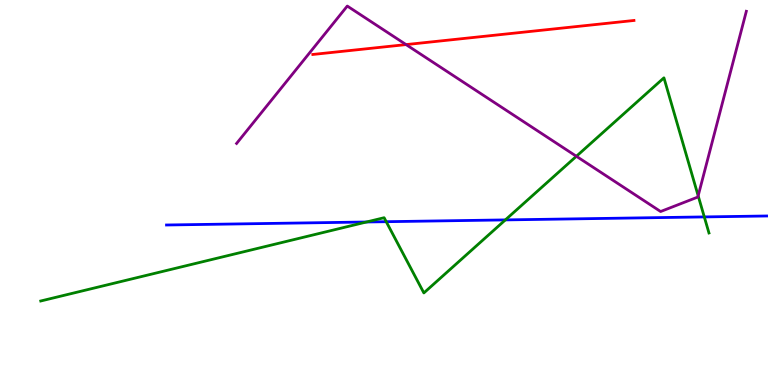[{'lines': ['blue', 'red'], 'intersections': []}, {'lines': ['green', 'red'], 'intersections': []}, {'lines': ['purple', 'red'], 'intersections': [{'x': 5.24, 'y': 8.84}]}, {'lines': ['blue', 'green'], 'intersections': [{'x': 4.73, 'y': 4.23}, {'x': 4.98, 'y': 4.24}, {'x': 6.52, 'y': 4.29}, {'x': 9.09, 'y': 4.37}]}, {'lines': ['blue', 'purple'], 'intersections': []}, {'lines': ['green', 'purple'], 'intersections': [{'x': 7.44, 'y': 5.94}, {'x': 9.01, 'y': 4.91}]}]